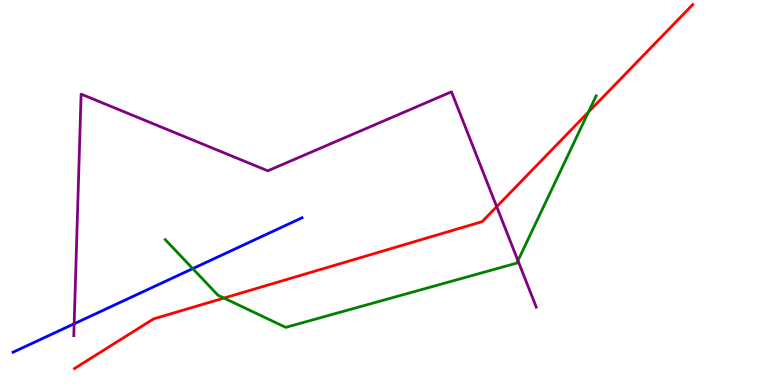[{'lines': ['blue', 'red'], 'intersections': []}, {'lines': ['green', 'red'], 'intersections': [{'x': 2.89, 'y': 2.26}, {'x': 7.59, 'y': 7.09}]}, {'lines': ['purple', 'red'], 'intersections': [{'x': 6.41, 'y': 4.63}]}, {'lines': ['blue', 'green'], 'intersections': [{'x': 2.49, 'y': 3.02}]}, {'lines': ['blue', 'purple'], 'intersections': [{'x': 0.957, 'y': 1.59}]}, {'lines': ['green', 'purple'], 'intersections': [{'x': 6.68, 'y': 3.23}]}]